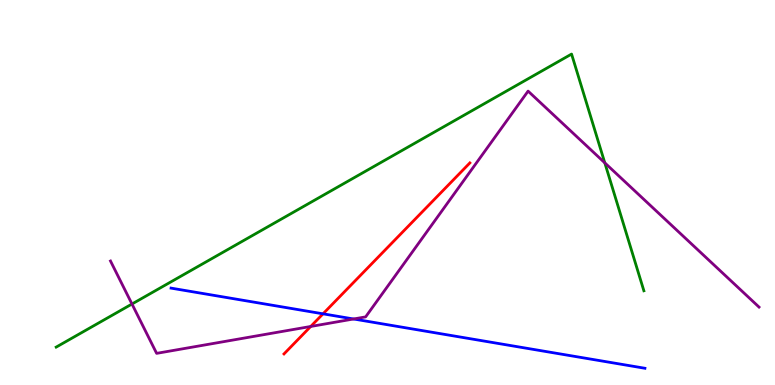[{'lines': ['blue', 'red'], 'intersections': [{'x': 4.17, 'y': 1.85}]}, {'lines': ['green', 'red'], 'intersections': []}, {'lines': ['purple', 'red'], 'intersections': [{'x': 4.01, 'y': 1.52}]}, {'lines': ['blue', 'green'], 'intersections': []}, {'lines': ['blue', 'purple'], 'intersections': [{'x': 4.56, 'y': 1.71}]}, {'lines': ['green', 'purple'], 'intersections': [{'x': 1.7, 'y': 2.1}, {'x': 7.8, 'y': 5.77}]}]